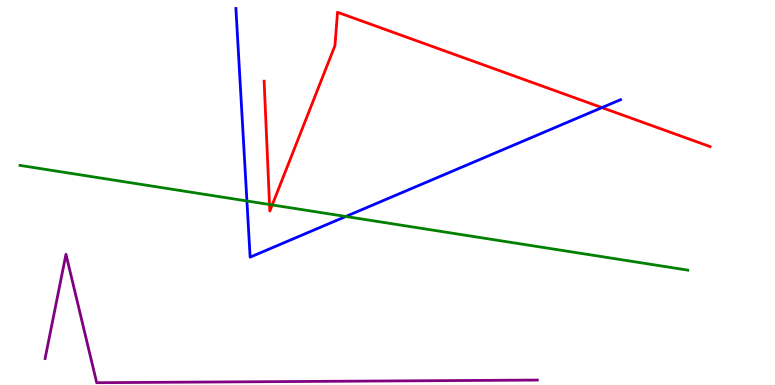[{'lines': ['blue', 'red'], 'intersections': [{'x': 7.77, 'y': 7.21}]}, {'lines': ['green', 'red'], 'intersections': [{'x': 3.48, 'y': 4.69}, {'x': 3.51, 'y': 4.68}]}, {'lines': ['purple', 'red'], 'intersections': []}, {'lines': ['blue', 'green'], 'intersections': [{'x': 3.19, 'y': 4.78}, {'x': 4.46, 'y': 4.38}]}, {'lines': ['blue', 'purple'], 'intersections': []}, {'lines': ['green', 'purple'], 'intersections': []}]